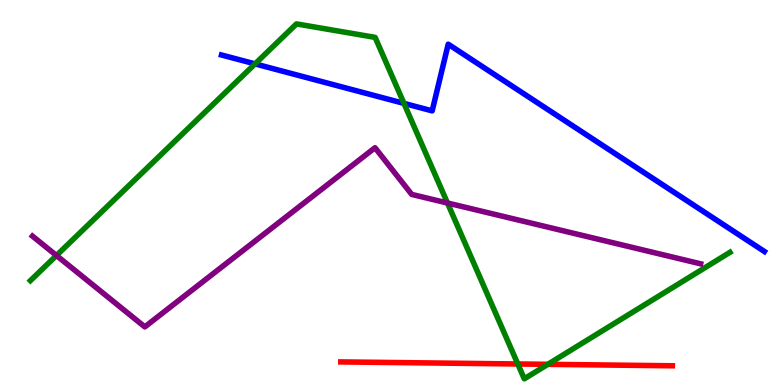[{'lines': ['blue', 'red'], 'intersections': []}, {'lines': ['green', 'red'], 'intersections': [{'x': 6.68, 'y': 0.546}, {'x': 7.07, 'y': 0.537}]}, {'lines': ['purple', 'red'], 'intersections': []}, {'lines': ['blue', 'green'], 'intersections': [{'x': 3.29, 'y': 8.34}, {'x': 5.21, 'y': 7.31}]}, {'lines': ['blue', 'purple'], 'intersections': []}, {'lines': ['green', 'purple'], 'intersections': [{'x': 0.728, 'y': 3.36}, {'x': 5.77, 'y': 4.73}]}]